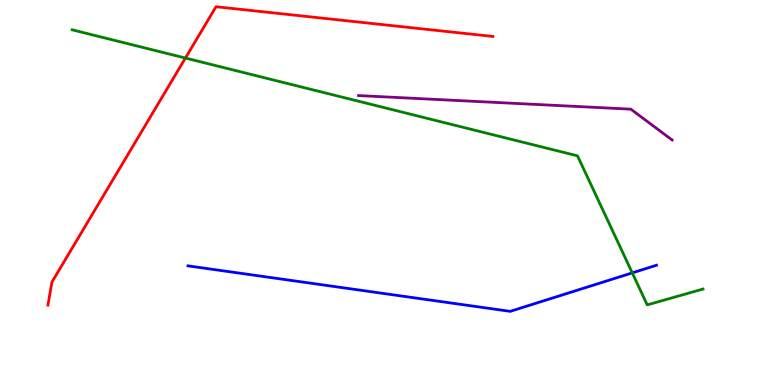[{'lines': ['blue', 'red'], 'intersections': []}, {'lines': ['green', 'red'], 'intersections': [{'x': 2.39, 'y': 8.49}]}, {'lines': ['purple', 'red'], 'intersections': []}, {'lines': ['blue', 'green'], 'intersections': [{'x': 8.16, 'y': 2.91}]}, {'lines': ['blue', 'purple'], 'intersections': []}, {'lines': ['green', 'purple'], 'intersections': []}]